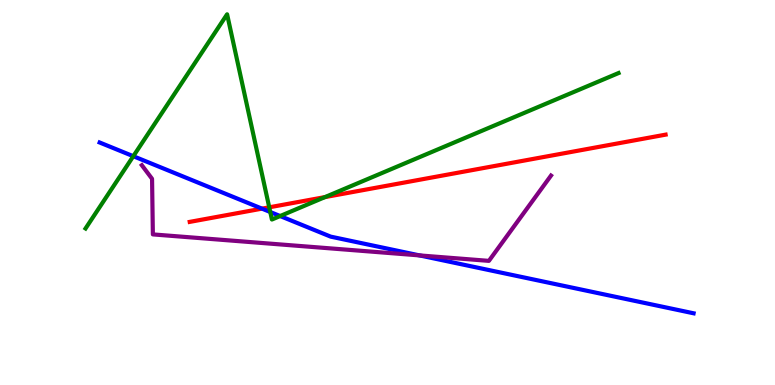[{'lines': ['blue', 'red'], 'intersections': [{'x': 3.38, 'y': 4.58}]}, {'lines': ['green', 'red'], 'intersections': [{'x': 3.47, 'y': 4.62}, {'x': 4.19, 'y': 4.88}]}, {'lines': ['purple', 'red'], 'intersections': []}, {'lines': ['blue', 'green'], 'intersections': [{'x': 1.72, 'y': 5.94}, {'x': 3.49, 'y': 4.49}, {'x': 3.61, 'y': 4.39}]}, {'lines': ['blue', 'purple'], 'intersections': [{'x': 5.41, 'y': 3.37}]}, {'lines': ['green', 'purple'], 'intersections': []}]